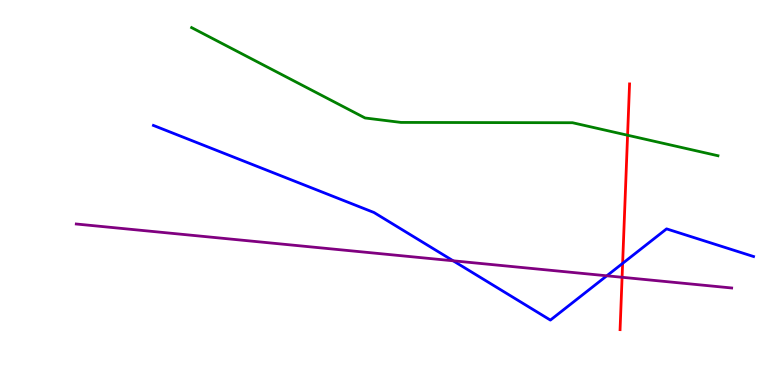[{'lines': ['blue', 'red'], 'intersections': [{'x': 8.03, 'y': 3.16}]}, {'lines': ['green', 'red'], 'intersections': [{'x': 8.1, 'y': 6.49}]}, {'lines': ['purple', 'red'], 'intersections': [{'x': 8.03, 'y': 2.8}]}, {'lines': ['blue', 'green'], 'intersections': []}, {'lines': ['blue', 'purple'], 'intersections': [{'x': 5.85, 'y': 3.23}, {'x': 7.83, 'y': 2.84}]}, {'lines': ['green', 'purple'], 'intersections': []}]